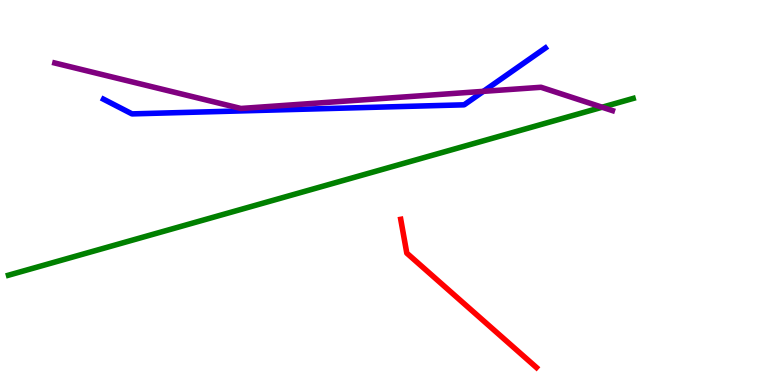[{'lines': ['blue', 'red'], 'intersections': []}, {'lines': ['green', 'red'], 'intersections': []}, {'lines': ['purple', 'red'], 'intersections': []}, {'lines': ['blue', 'green'], 'intersections': []}, {'lines': ['blue', 'purple'], 'intersections': [{'x': 6.24, 'y': 7.63}]}, {'lines': ['green', 'purple'], 'intersections': [{'x': 7.77, 'y': 7.22}]}]